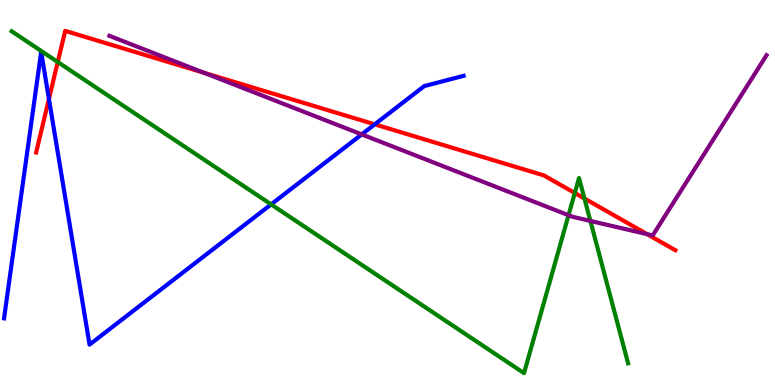[{'lines': ['blue', 'red'], 'intersections': [{'x': 0.631, 'y': 7.43}, {'x': 4.84, 'y': 6.77}]}, {'lines': ['green', 'red'], 'intersections': [{'x': 0.745, 'y': 8.39}, {'x': 7.42, 'y': 4.99}, {'x': 7.54, 'y': 4.84}]}, {'lines': ['purple', 'red'], 'intersections': [{'x': 2.63, 'y': 8.11}, {'x': 8.35, 'y': 3.92}]}, {'lines': ['blue', 'green'], 'intersections': [{'x': 3.5, 'y': 4.69}]}, {'lines': ['blue', 'purple'], 'intersections': [{'x': 4.67, 'y': 6.51}]}, {'lines': ['green', 'purple'], 'intersections': [{'x': 7.34, 'y': 4.41}, {'x': 7.62, 'y': 4.26}]}]